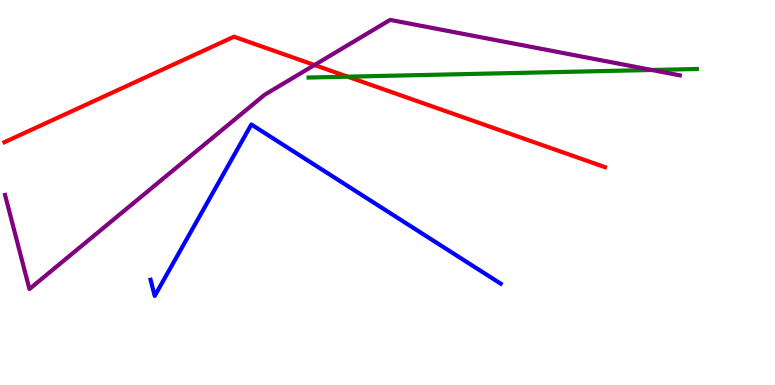[{'lines': ['blue', 'red'], 'intersections': []}, {'lines': ['green', 'red'], 'intersections': [{'x': 4.49, 'y': 8.01}]}, {'lines': ['purple', 'red'], 'intersections': [{'x': 4.06, 'y': 8.31}]}, {'lines': ['blue', 'green'], 'intersections': []}, {'lines': ['blue', 'purple'], 'intersections': []}, {'lines': ['green', 'purple'], 'intersections': [{'x': 8.41, 'y': 8.18}]}]